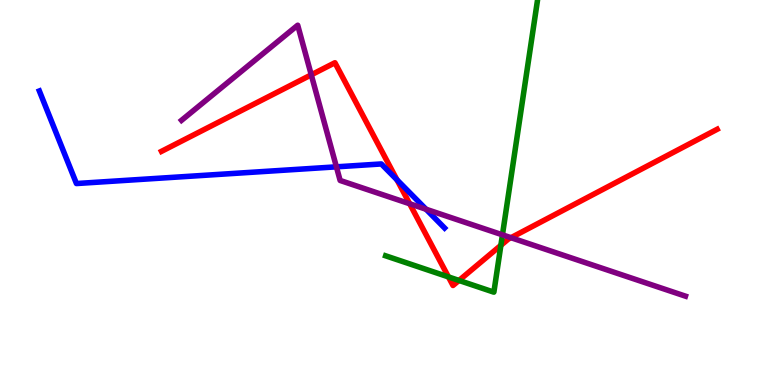[{'lines': ['blue', 'red'], 'intersections': [{'x': 5.12, 'y': 5.33}]}, {'lines': ['green', 'red'], 'intersections': [{'x': 5.79, 'y': 2.81}, {'x': 5.92, 'y': 2.72}, {'x': 6.46, 'y': 3.63}]}, {'lines': ['purple', 'red'], 'intersections': [{'x': 4.02, 'y': 8.06}, {'x': 5.29, 'y': 4.71}, {'x': 6.59, 'y': 3.83}]}, {'lines': ['blue', 'green'], 'intersections': []}, {'lines': ['blue', 'purple'], 'intersections': [{'x': 4.34, 'y': 5.67}, {'x': 5.5, 'y': 4.57}]}, {'lines': ['green', 'purple'], 'intersections': [{'x': 6.48, 'y': 3.9}]}]